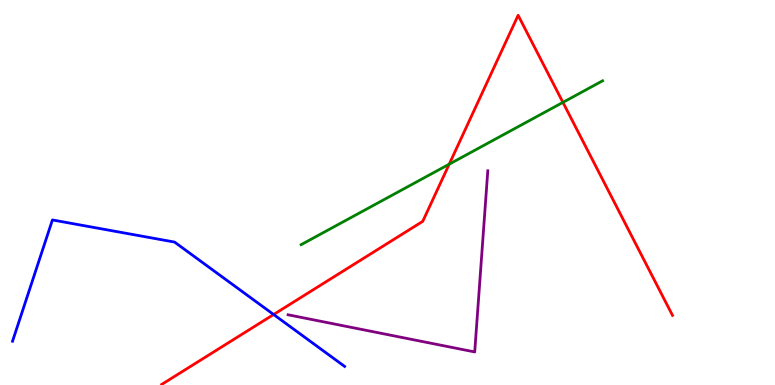[{'lines': ['blue', 'red'], 'intersections': [{'x': 3.53, 'y': 1.83}]}, {'lines': ['green', 'red'], 'intersections': [{'x': 5.8, 'y': 5.74}, {'x': 7.26, 'y': 7.34}]}, {'lines': ['purple', 'red'], 'intersections': []}, {'lines': ['blue', 'green'], 'intersections': []}, {'lines': ['blue', 'purple'], 'intersections': []}, {'lines': ['green', 'purple'], 'intersections': []}]